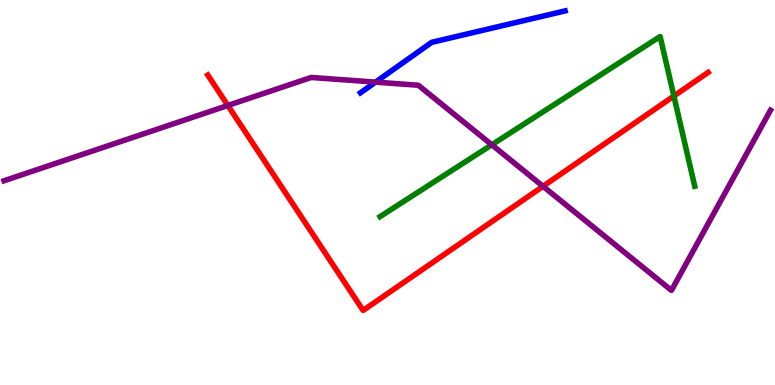[{'lines': ['blue', 'red'], 'intersections': []}, {'lines': ['green', 'red'], 'intersections': [{'x': 8.7, 'y': 7.51}]}, {'lines': ['purple', 'red'], 'intersections': [{'x': 2.94, 'y': 7.26}, {'x': 7.01, 'y': 5.16}]}, {'lines': ['blue', 'green'], 'intersections': []}, {'lines': ['blue', 'purple'], 'intersections': [{'x': 4.85, 'y': 7.87}]}, {'lines': ['green', 'purple'], 'intersections': [{'x': 6.35, 'y': 6.24}]}]